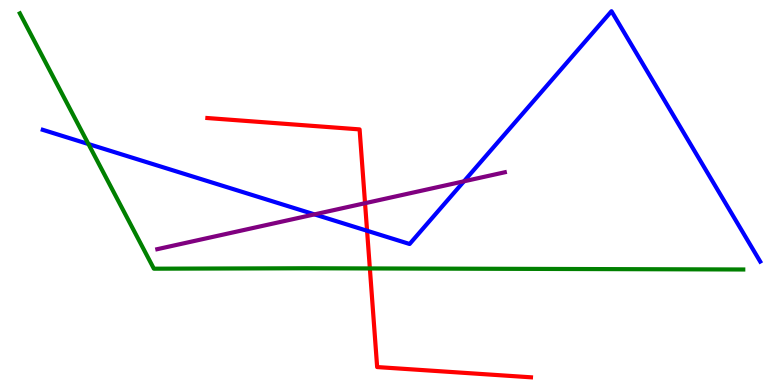[{'lines': ['blue', 'red'], 'intersections': [{'x': 4.74, 'y': 4.01}]}, {'lines': ['green', 'red'], 'intersections': [{'x': 4.77, 'y': 3.03}]}, {'lines': ['purple', 'red'], 'intersections': [{'x': 4.71, 'y': 4.72}]}, {'lines': ['blue', 'green'], 'intersections': [{'x': 1.14, 'y': 6.26}]}, {'lines': ['blue', 'purple'], 'intersections': [{'x': 4.06, 'y': 4.43}, {'x': 5.99, 'y': 5.29}]}, {'lines': ['green', 'purple'], 'intersections': []}]